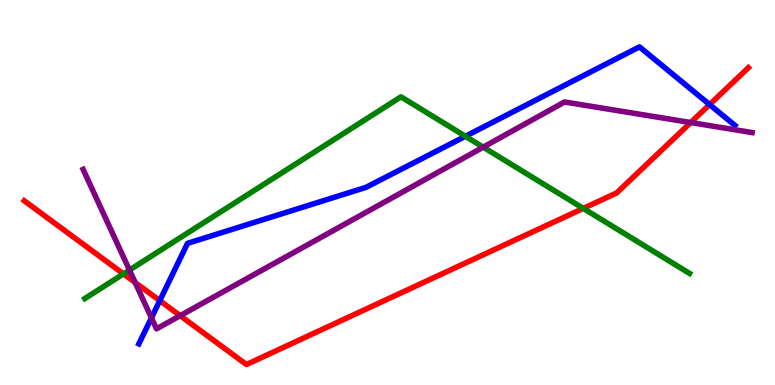[{'lines': ['blue', 'red'], 'intersections': [{'x': 2.06, 'y': 2.19}, {'x': 9.16, 'y': 7.28}]}, {'lines': ['green', 'red'], 'intersections': [{'x': 1.59, 'y': 2.89}, {'x': 7.53, 'y': 4.59}]}, {'lines': ['purple', 'red'], 'intersections': [{'x': 1.74, 'y': 2.66}, {'x': 2.32, 'y': 1.8}, {'x': 8.91, 'y': 6.82}]}, {'lines': ['blue', 'green'], 'intersections': [{'x': 6.01, 'y': 6.46}]}, {'lines': ['blue', 'purple'], 'intersections': [{'x': 1.95, 'y': 1.74}]}, {'lines': ['green', 'purple'], 'intersections': [{'x': 1.67, 'y': 2.99}, {'x': 6.24, 'y': 6.18}]}]